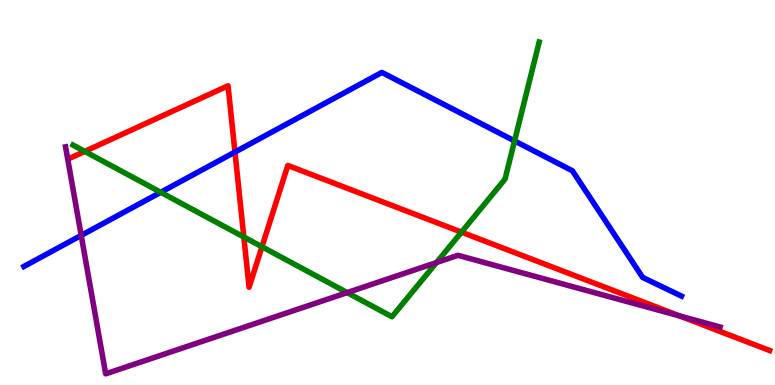[{'lines': ['blue', 'red'], 'intersections': [{'x': 3.03, 'y': 6.05}]}, {'lines': ['green', 'red'], 'intersections': [{'x': 1.09, 'y': 6.07}, {'x': 3.15, 'y': 3.84}, {'x': 3.38, 'y': 3.59}, {'x': 5.95, 'y': 3.97}]}, {'lines': ['purple', 'red'], 'intersections': [{'x': 8.77, 'y': 1.79}]}, {'lines': ['blue', 'green'], 'intersections': [{'x': 2.07, 'y': 5.01}, {'x': 6.64, 'y': 6.34}]}, {'lines': ['blue', 'purple'], 'intersections': [{'x': 1.05, 'y': 3.89}]}, {'lines': ['green', 'purple'], 'intersections': [{'x': 4.48, 'y': 2.4}, {'x': 5.63, 'y': 3.18}]}]